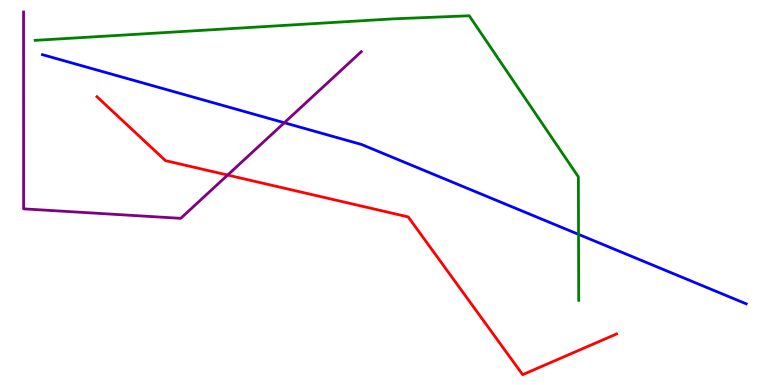[{'lines': ['blue', 'red'], 'intersections': []}, {'lines': ['green', 'red'], 'intersections': []}, {'lines': ['purple', 'red'], 'intersections': [{'x': 2.94, 'y': 5.45}]}, {'lines': ['blue', 'green'], 'intersections': [{'x': 7.46, 'y': 3.91}]}, {'lines': ['blue', 'purple'], 'intersections': [{'x': 3.67, 'y': 6.81}]}, {'lines': ['green', 'purple'], 'intersections': []}]